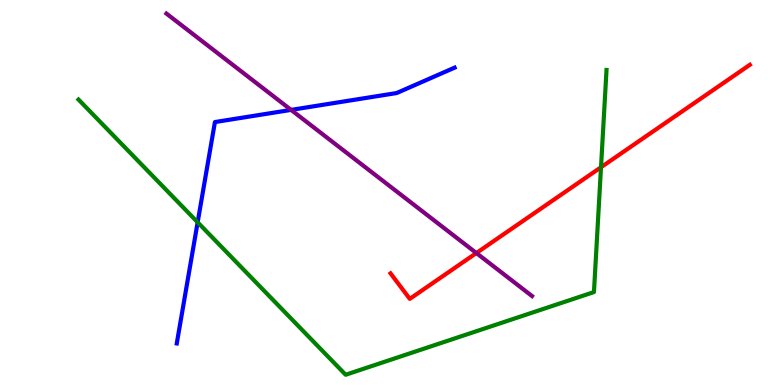[{'lines': ['blue', 'red'], 'intersections': []}, {'lines': ['green', 'red'], 'intersections': [{'x': 7.75, 'y': 5.66}]}, {'lines': ['purple', 'red'], 'intersections': [{'x': 6.15, 'y': 3.43}]}, {'lines': ['blue', 'green'], 'intersections': [{'x': 2.55, 'y': 4.23}]}, {'lines': ['blue', 'purple'], 'intersections': [{'x': 3.76, 'y': 7.15}]}, {'lines': ['green', 'purple'], 'intersections': []}]